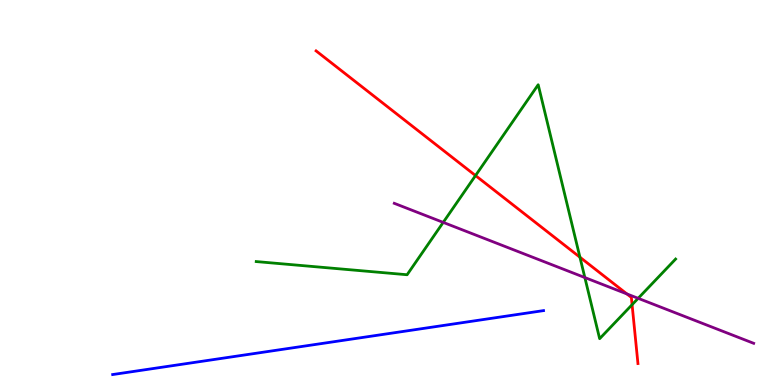[{'lines': ['blue', 'red'], 'intersections': []}, {'lines': ['green', 'red'], 'intersections': [{'x': 6.14, 'y': 5.44}, {'x': 7.48, 'y': 3.32}, {'x': 8.16, 'y': 2.09}]}, {'lines': ['purple', 'red'], 'intersections': [{'x': 8.09, 'y': 2.37}]}, {'lines': ['blue', 'green'], 'intersections': []}, {'lines': ['blue', 'purple'], 'intersections': []}, {'lines': ['green', 'purple'], 'intersections': [{'x': 5.72, 'y': 4.22}, {'x': 7.55, 'y': 2.79}, {'x': 8.23, 'y': 2.25}]}]